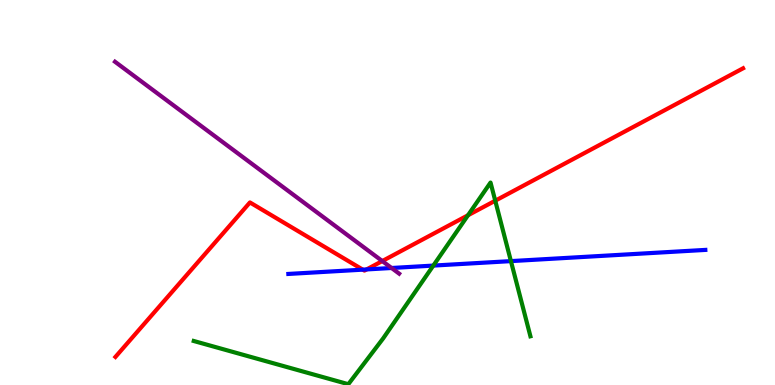[{'lines': ['blue', 'red'], 'intersections': [{'x': 4.68, 'y': 3.0}, {'x': 4.73, 'y': 3.0}]}, {'lines': ['green', 'red'], 'intersections': [{'x': 6.04, 'y': 4.41}, {'x': 6.39, 'y': 4.79}]}, {'lines': ['purple', 'red'], 'intersections': [{'x': 4.93, 'y': 3.22}]}, {'lines': ['blue', 'green'], 'intersections': [{'x': 5.59, 'y': 3.1}, {'x': 6.59, 'y': 3.22}]}, {'lines': ['blue', 'purple'], 'intersections': [{'x': 5.05, 'y': 3.04}]}, {'lines': ['green', 'purple'], 'intersections': []}]